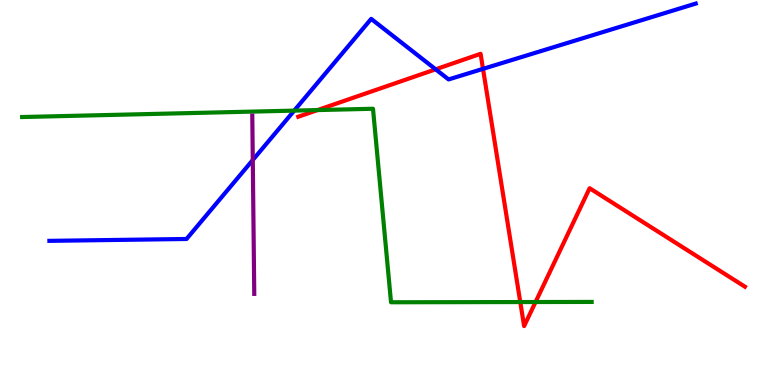[{'lines': ['blue', 'red'], 'intersections': [{'x': 5.62, 'y': 8.2}, {'x': 6.23, 'y': 8.21}]}, {'lines': ['green', 'red'], 'intersections': [{'x': 4.1, 'y': 7.14}, {'x': 6.71, 'y': 2.15}, {'x': 6.91, 'y': 2.16}]}, {'lines': ['purple', 'red'], 'intersections': []}, {'lines': ['blue', 'green'], 'intersections': [{'x': 3.8, 'y': 7.13}]}, {'lines': ['blue', 'purple'], 'intersections': [{'x': 3.26, 'y': 5.84}]}, {'lines': ['green', 'purple'], 'intersections': []}]